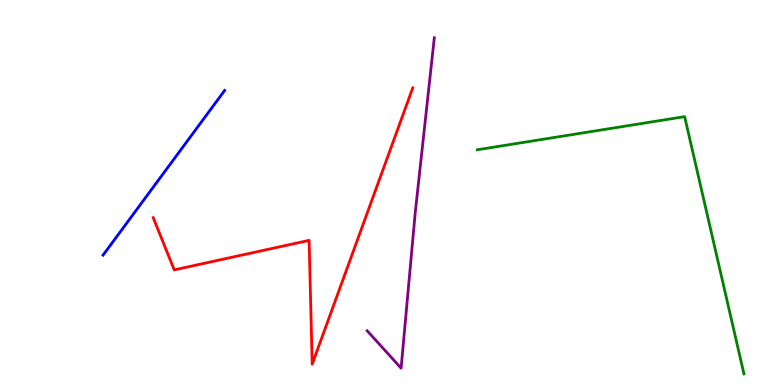[{'lines': ['blue', 'red'], 'intersections': []}, {'lines': ['green', 'red'], 'intersections': []}, {'lines': ['purple', 'red'], 'intersections': []}, {'lines': ['blue', 'green'], 'intersections': []}, {'lines': ['blue', 'purple'], 'intersections': []}, {'lines': ['green', 'purple'], 'intersections': []}]